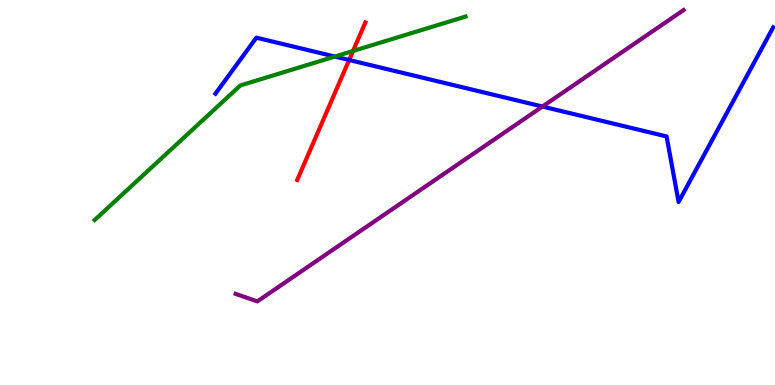[{'lines': ['blue', 'red'], 'intersections': [{'x': 4.5, 'y': 8.44}]}, {'lines': ['green', 'red'], 'intersections': [{'x': 4.56, 'y': 8.68}]}, {'lines': ['purple', 'red'], 'intersections': []}, {'lines': ['blue', 'green'], 'intersections': [{'x': 4.32, 'y': 8.53}]}, {'lines': ['blue', 'purple'], 'intersections': [{'x': 7.0, 'y': 7.23}]}, {'lines': ['green', 'purple'], 'intersections': []}]